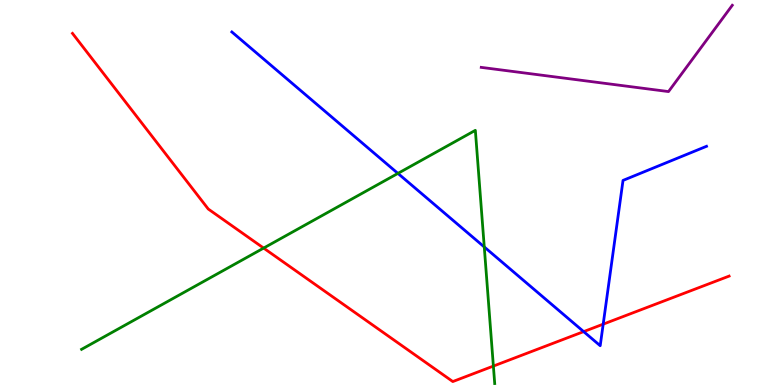[{'lines': ['blue', 'red'], 'intersections': [{'x': 7.53, 'y': 1.39}, {'x': 7.78, 'y': 1.58}]}, {'lines': ['green', 'red'], 'intersections': [{'x': 3.4, 'y': 3.56}, {'x': 6.37, 'y': 0.492}]}, {'lines': ['purple', 'red'], 'intersections': []}, {'lines': ['blue', 'green'], 'intersections': [{'x': 5.13, 'y': 5.5}, {'x': 6.25, 'y': 3.59}]}, {'lines': ['blue', 'purple'], 'intersections': []}, {'lines': ['green', 'purple'], 'intersections': []}]